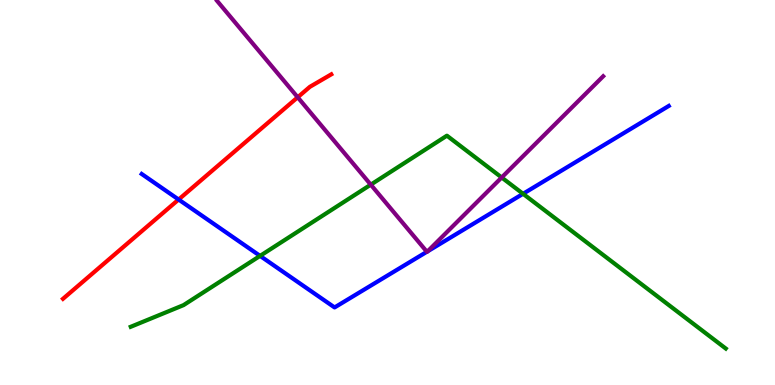[{'lines': ['blue', 'red'], 'intersections': [{'x': 2.3, 'y': 4.82}]}, {'lines': ['green', 'red'], 'intersections': []}, {'lines': ['purple', 'red'], 'intersections': [{'x': 3.84, 'y': 7.47}]}, {'lines': ['blue', 'green'], 'intersections': [{'x': 3.36, 'y': 3.35}, {'x': 6.75, 'y': 4.97}]}, {'lines': ['blue', 'purple'], 'intersections': [{'x': 5.51, 'y': 3.46}, {'x': 5.52, 'y': 3.47}]}, {'lines': ['green', 'purple'], 'intersections': [{'x': 4.78, 'y': 5.2}, {'x': 6.47, 'y': 5.39}]}]